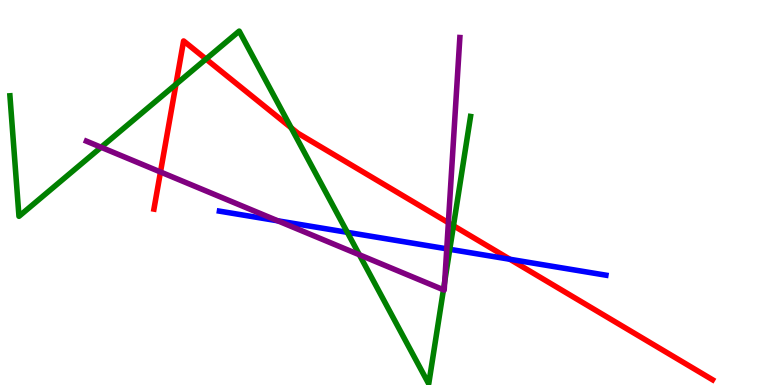[{'lines': ['blue', 'red'], 'intersections': [{'x': 6.58, 'y': 3.27}]}, {'lines': ['green', 'red'], 'intersections': [{'x': 2.27, 'y': 7.81}, {'x': 2.66, 'y': 8.47}, {'x': 3.76, 'y': 6.68}, {'x': 5.85, 'y': 4.14}]}, {'lines': ['purple', 'red'], 'intersections': [{'x': 2.07, 'y': 5.53}, {'x': 5.79, 'y': 4.22}]}, {'lines': ['blue', 'green'], 'intersections': [{'x': 4.48, 'y': 3.97}, {'x': 5.8, 'y': 3.52}]}, {'lines': ['blue', 'purple'], 'intersections': [{'x': 3.58, 'y': 4.26}, {'x': 5.76, 'y': 3.54}]}, {'lines': ['green', 'purple'], 'intersections': [{'x': 1.3, 'y': 6.18}, {'x': 4.64, 'y': 3.38}, {'x': 5.72, 'y': 2.47}, {'x': 5.74, 'y': 2.68}]}]